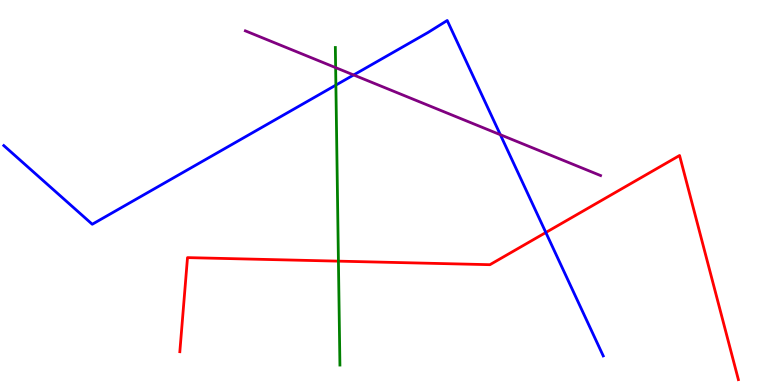[{'lines': ['blue', 'red'], 'intersections': [{'x': 7.04, 'y': 3.96}]}, {'lines': ['green', 'red'], 'intersections': [{'x': 4.37, 'y': 3.22}]}, {'lines': ['purple', 'red'], 'intersections': []}, {'lines': ['blue', 'green'], 'intersections': [{'x': 4.33, 'y': 7.79}]}, {'lines': ['blue', 'purple'], 'intersections': [{'x': 4.56, 'y': 8.05}, {'x': 6.46, 'y': 6.5}]}, {'lines': ['green', 'purple'], 'intersections': [{'x': 4.33, 'y': 8.24}]}]